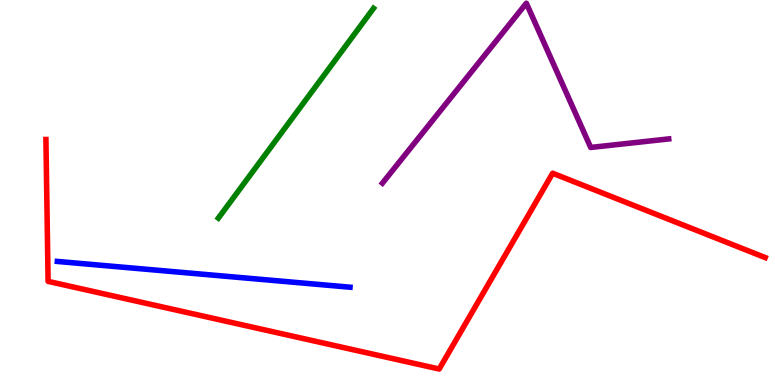[{'lines': ['blue', 'red'], 'intersections': []}, {'lines': ['green', 'red'], 'intersections': []}, {'lines': ['purple', 'red'], 'intersections': []}, {'lines': ['blue', 'green'], 'intersections': []}, {'lines': ['blue', 'purple'], 'intersections': []}, {'lines': ['green', 'purple'], 'intersections': []}]